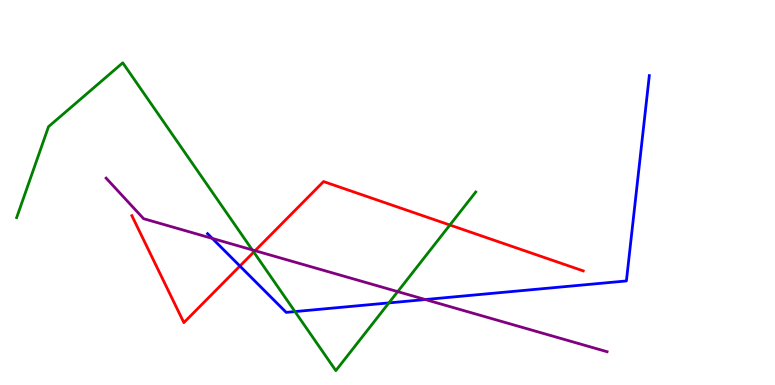[{'lines': ['blue', 'red'], 'intersections': [{'x': 3.1, 'y': 3.09}]}, {'lines': ['green', 'red'], 'intersections': [{'x': 3.27, 'y': 3.45}, {'x': 5.8, 'y': 4.16}]}, {'lines': ['purple', 'red'], 'intersections': [{'x': 3.29, 'y': 3.49}]}, {'lines': ['blue', 'green'], 'intersections': [{'x': 3.81, 'y': 1.91}, {'x': 5.02, 'y': 2.13}]}, {'lines': ['blue', 'purple'], 'intersections': [{'x': 2.74, 'y': 3.81}, {'x': 5.49, 'y': 2.22}]}, {'lines': ['green', 'purple'], 'intersections': [{'x': 3.25, 'y': 3.51}, {'x': 5.13, 'y': 2.43}]}]